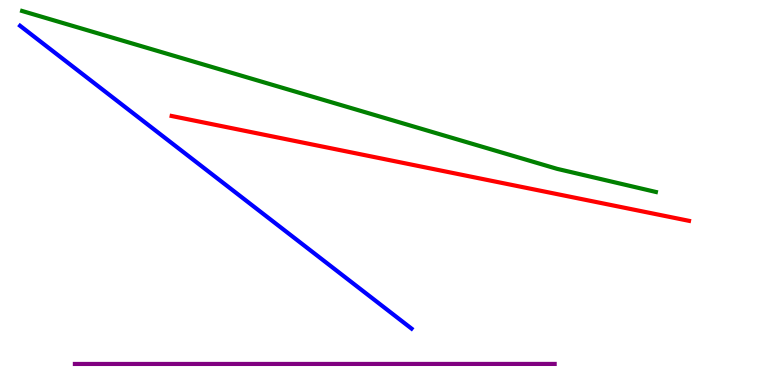[{'lines': ['blue', 'red'], 'intersections': []}, {'lines': ['green', 'red'], 'intersections': []}, {'lines': ['purple', 'red'], 'intersections': []}, {'lines': ['blue', 'green'], 'intersections': []}, {'lines': ['blue', 'purple'], 'intersections': []}, {'lines': ['green', 'purple'], 'intersections': []}]